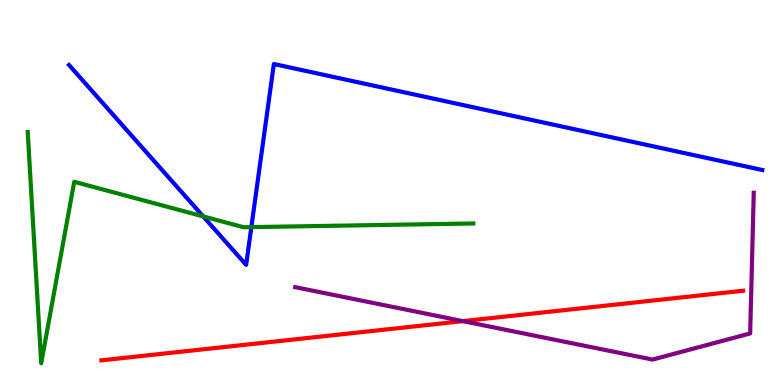[{'lines': ['blue', 'red'], 'intersections': []}, {'lines': ['green', 'red'], 'intersections': []}, {'lines': ['purple', 'red'], 'intersections': [{'x': 5.97, 'y': 1.66}]}, {'lines': ['blue', 'green'], 'intersections': [{'x': 2.62, 'y': 4.38}, {'x': 3.24, 'y': 4.1}]}, {'lines': ['blue', 'purple'], 'intersections': []}, {'lines': ['green', 'purple'], 'intersections': []}]